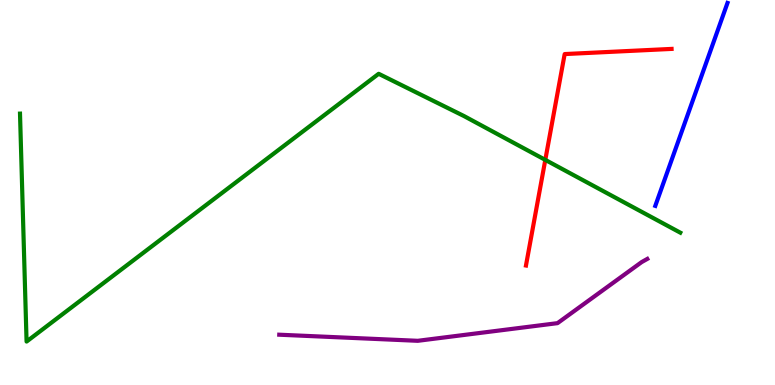[{'lines': ['blue', 'red'], 'intersections': []}, {'lines': ['green', 'red'], 'intersections': [{'x': 7.04, 'y': 5.85}]}, {'lines': ['purple', 'red'], 'intersections': []}, {'lines': ['blue', 'green'], 'intersections': []}, {'lines': ['blue', 'purple'], 'intersections': []}, {'lines': ['green', 'purple'], 'intersections': []}]